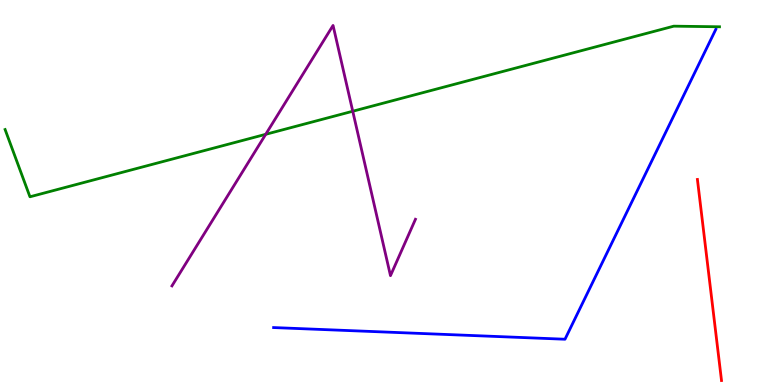[{'lines': ['blue', 'red'], 'intersections': []}, {'lines': ['green', 'red'], 'intersections': []}, {'lines': ['purple', 'red'], 'intersections': []}, {'lines': ['blue', 'green'], 'intersections': []}, {'lines': ['blue', 'purple'], 'intersections': []}, {'lines': ['green', 'purple'], 'intersections': [{'x': 3.43, 'y': 6.51}, {'x': 4.55, 'y': 7.11}]}]